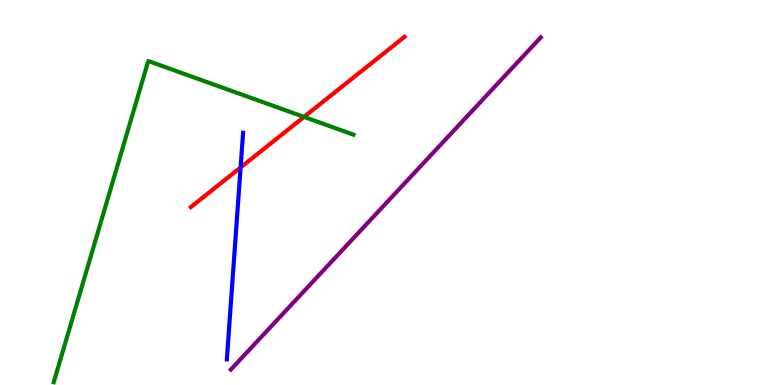[{'lines': ['blue', 'red'], 'intersections': [{'x': 3.1, 'y': 5.65}]}, {'lines': ['green', 'red'], 'intersections': [{'x': 3.92, 'y': 6.96}]}, {'lines': ['purple', 'red'], 'intersections': []}, {'lines': ['blue', 'green'], 'intersections': []}, {'lines': ['blue', 'purple'], 'intersections': []}, {'lines': ['green', 'purple'], 'intersections': []}]